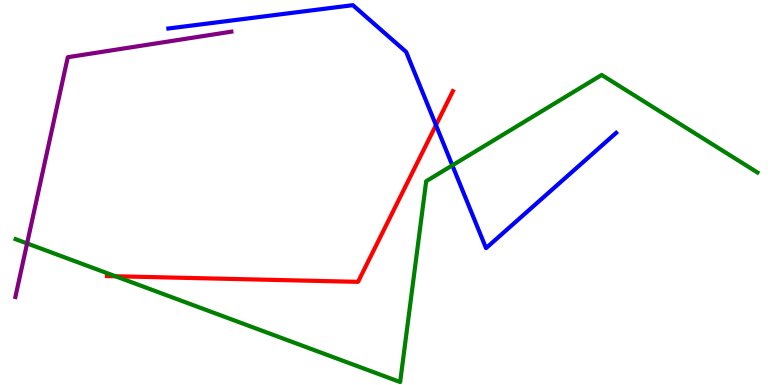[{'lines': ['blue', 'red'], 'intersections': [{'x': 5.63, 'y': 6.75}]}, {'lines': ['green', 'red'], 'intersections': [{'x': 1.49, 'y': 2.82}]}, {'lines': ['purple', 'red'], 'intersections': []}, {'lines': ['blue', 'green'], 'intersections': [{'x': 5.84, 'y': 5.7}]}, {'lines': ['blue', 'purple'], 'intersections': []}, {'lines': ['green', 'purple'], 'intersections': [{'x': 0.349, 'y': 3.68}]}]